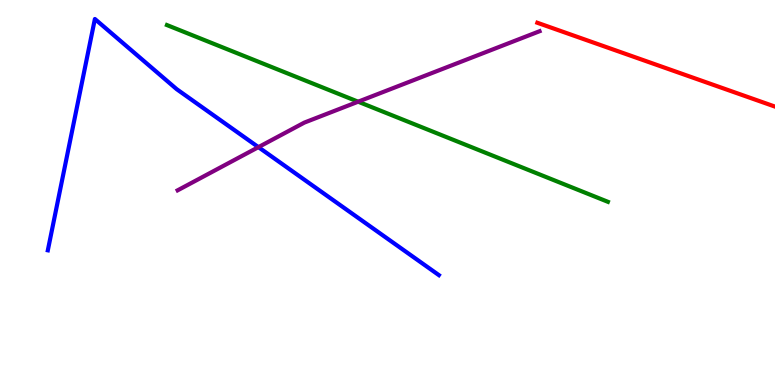[{'lines': ['blue', 'red'], 'intersections': []}, {'lines': ['green', 'red'], 'intersections': []}, {'lines': ['purple', 'red'], 'intersections': []}, {'lines': ['blue', 'green'], 'intersections': []}, {'lines': ['blue', 'purple'], 'intersections': [{'x': 3.33, 'y': 6.18}]}, {'lines': ['green', 'purple'], 'intersections': [{'x': 4.62, 'y': 7.36}]}]